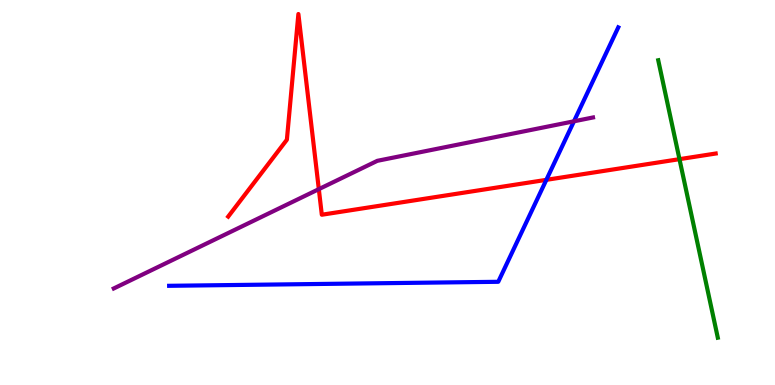[{'lines': ['blue', 'red'], 'intersections': [{'x': 7.05, 'y': 5.33}]}, {'lines': ['green', 'red'], 'intersections': [{'x': 8.77, 'y': 5.87}]}, {'lines': ['purple', 'red'], 'intersections': [{'x': 4.11, 'y': 5.09}]}, {'lines': ['blue', 'green'], 'intersections': []}, {'lines': ['blue', 'purple'], 'intersections': [{'x': 7.41, 'y': 6.85}]}, {'lines': ['green', 'purple'], 'intersections': []}]